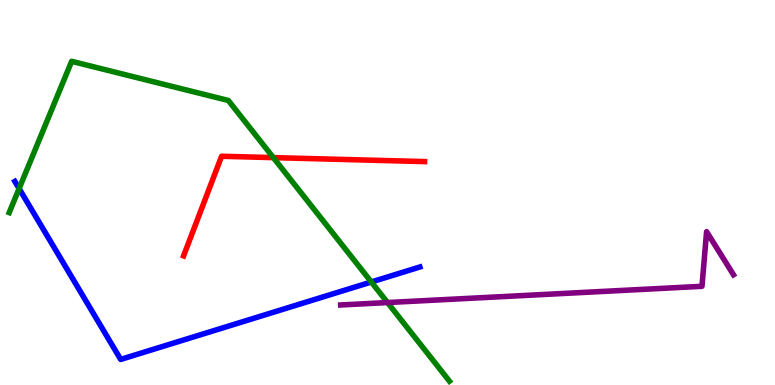[{'lines': ['blue', 'red'], 'intersections': []}, {'lines': ['green', 'red'], 'intersections': [{'x': 3.53, 'y': 5.91}]}, {'lines': ['purple', 'red'], 'intersections': []}, {'lines': ['blue', 'green'], 'intersections': [{'x': 0.247, 'y': 5.1}, {'x': 4.79, 'y': 2.68}]}, {'lines': ['blue', 'purple'], 'intersections': []}, {'lines': ['green', 'purple'], 'intersections': [{'x': 5.0, 'y': 2.14}]}]